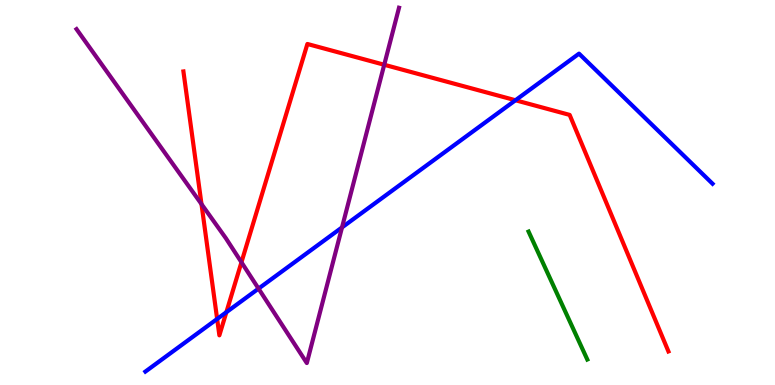[{'lines': ['blue', 'red'], 'intersections': [{'x': 2.8, 'y': 1.72}, {'x': 2.92, 'y': 1.89}, {'x': 6.65, 'y': 7.4}]}, {'lines': ['green', 'red'], 'intersections': []}, {'lines': ['purple', 'red'], 'intersections': [{'x': 2.6, 'y': 4.7}, {'x': 3.12, 'y': 3.19}, {'x': 4.96, 'y': 8.32}]}, {'lines': ['blue', 'green'], 'intersections': []}, {'lines': ['blue', 'purple'], 'intersections': [{'x': 3.34, 'y': 2.5}, {'x': 4.41, 'y': 4.09}]}, {'lines': ['green', 'purple'], 'intersections': []}]